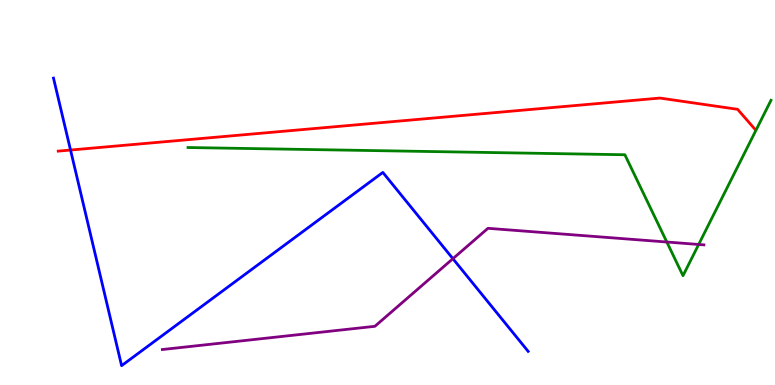[{'lines': ['blue', 'red'], 'intersections': [{'x': 0.91, 'y': 6.1}]}, {'lines': ['green', 'red'], 'intersections': []}, {'lines': ['purple', 'red'], 'intersections': []}, {'lines': ['blue', 'green'], 'intersections': []}, {'lines': ['blue', 'purple'], 'intersections': [{'x': 5.84, 'y': 3.28}]}, {'lines': ['green', 'purple'], 'intersections': [{'x': 8.6, 'y': 3.71}, {'x': 9.02, 'y': 3.65}]}]